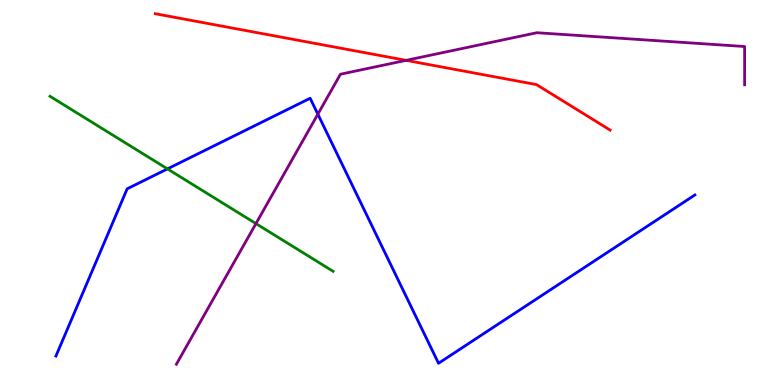[{'lines': ['blue', 'red'], 'intersections': []}, {'lines': ['green', 'red'], 'intersections': []}, {'lines': ['purple', 'red'], 'intersections': [{'x': 5.24, 'y': 8.43}]}, {'lines': ['blue', 'green'], 'intersections': [{'x': 2.16, 'y': 5.61}]}, {'lines': ['blue', 'purple'], 'intersections': [{'x': 4.1, 'y': 7.03}]}, {'lines': ['green', 'purple'], 'intersections': [{'x': 3.3, 'y': 4.19}]}]